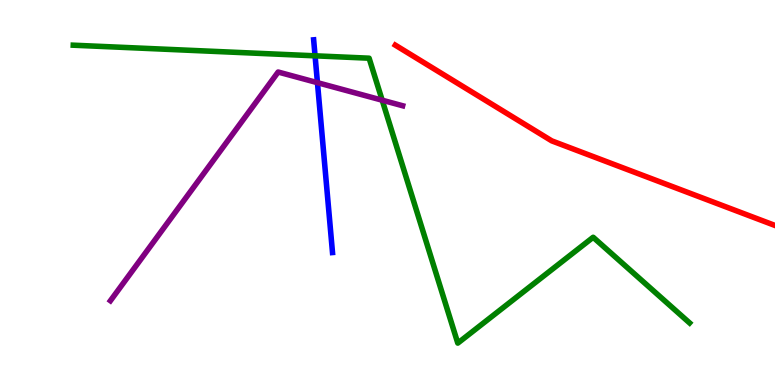[{'lines': ['blue', 'red'], 'intersections': []}, {'lines': ['green', 'red'], 'intersections': []}, {'lines': ['purple', 'red'], 'intersections': []}, {'lines': ['blue', 'green'], 'intersections': [{'x': 4.07, 'y': 8.55}]}, {'lines': ['blue', 'purple'], 'intersections': [{'x': 4.1, 'y': 7.85}]}, {'lines': ['green', 'purple'], 'intersections': [{'x': 4.93, 'y': 7.4}]}]